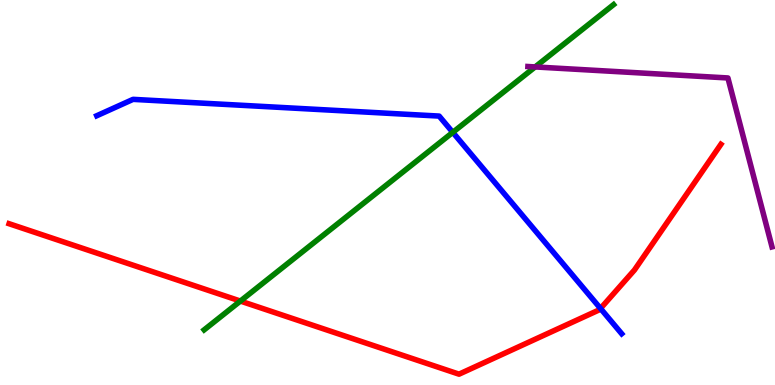[{'lines': ['blue', 'red'], 'intersections': [{'x': 7.75, 'y': 1.99}]}, {'lines': ['green', 'red'], 'intersections': [{'x': 3.1, 'y': 2.18}]}, {'lines': ['purple', 'red'], 'intersections': []}, {'lines': ['blue', 'green'], 'intersections': [{'x': 5.84, 'y': 6.56}]}, {'lines': ['blue', 'purple'], 'intersections': []}, {'lines': ['green', 'purple'], 'intersections': [{'x': 6.91, 'y': 8.26}]}]